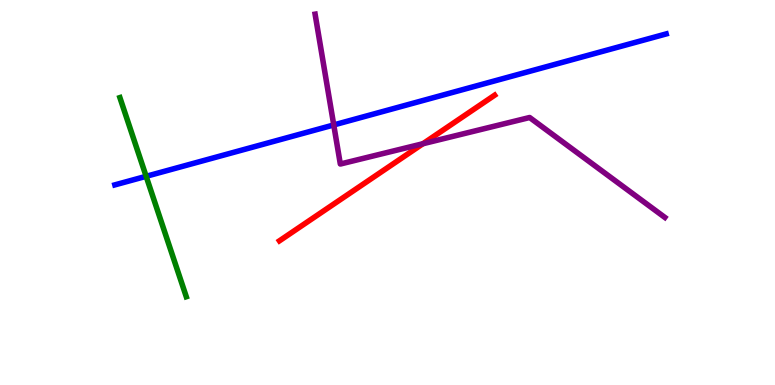[{'lines': ['blue', 'red'], 'intersections': []}, {'lines': ['green', 'red'], 'intersections': []}, {'lines': ['purple', 'red'], 'intersections': [{'x': 5.46, 'y': 6.27}]}, {'lines': ['blue', 'green'], 'intersections': [{'x': 1.89, 'y': 5.42}]}, {'lines': ['blue', 'purple'], 'intersections': [{'x': 4.31, 'y': 6.75}]}, {'lines': ['green', 'purple'], 'intersections': []}]